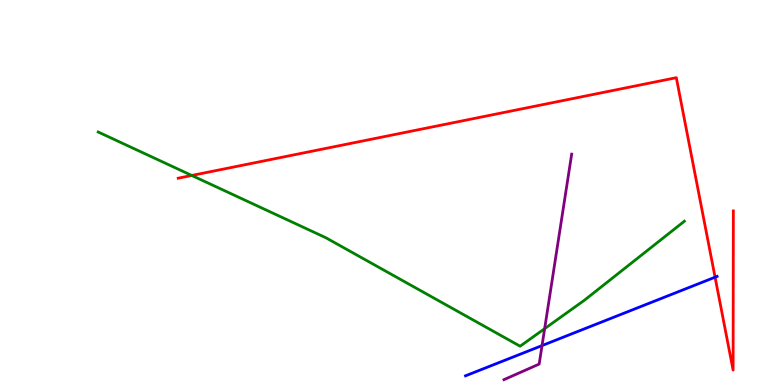[{'lines': ['blue', 'red'], 'intersections': [{'x': 9.23, 'y': 2.8}]}, {'lines': ['green', 'red'], 'intersections': [{'x': 2.47, 'y': 5.44}]}, {'lines': ['purple', 'red'], 'intersections': []}, {'lines': ['blue', 'green'], 'intersections': []}, {'lines': ['blue', 'purple'], 'intersections': [{'x': 6.99, 'y': 1.02}]}, {'lines': ['green', 'purple'], 'intersections': [{'x': 7.03, 'y': 1.46}]}]